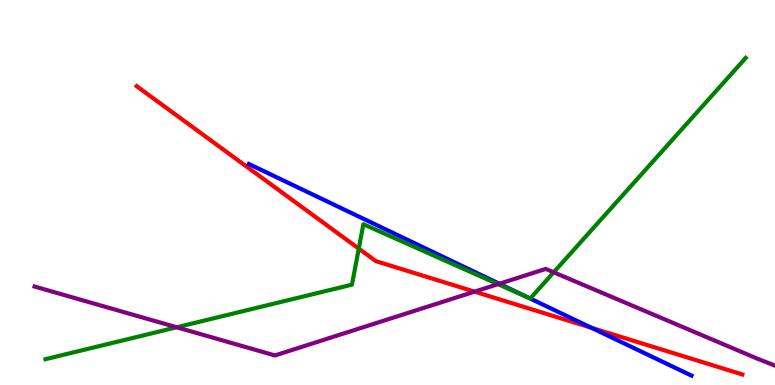[{'lines': ['blue', 'red'], 'intersections': [{'x': 7.63, 'y': 1.48}]}, {'lines': ['green', 'red'], 'intersections': [{'x': 4.63, 'y': 3.54}]}, {'lines': ['purple', 'red'], 'intersections': [{'x': 6.12, 'y': 2.42}]}, {'lines': ['blue', 'green'], 'intersections': [{'x': 6.84, 'y': 2.25}]}, {'lines': ['blue', 'purple'], 'intersections': [{'x': 6.44, 'y': 2.63}]}, {'lines': ['green', 'purple'], 'intersections': [{'x': 2.28, 'y': 1.5}, {'x': 6.43, 'y': 2.62}, {'x': 7.14, 'y': 2.93}]}]